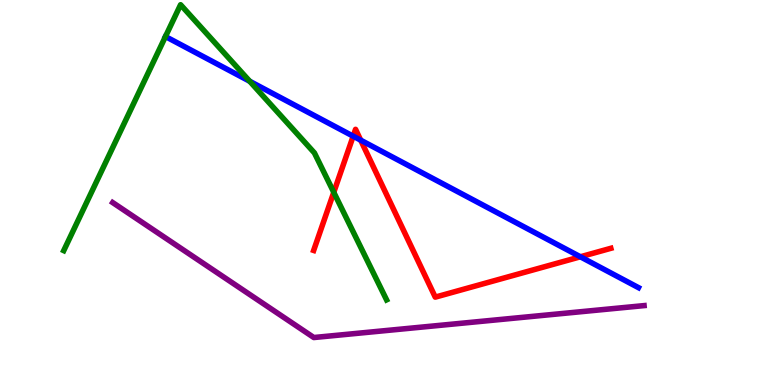[{'lines': ['blue', 'red'], 'intersections': [{'x': 4.56, 'y': 6.46}, {'x': 4.65, 'y': 6.36}, {'x': 7.49, 'y': 3.33}]}, {'lines': ['green', 'red'], 'intersections': [{'x': 4.31, 'y': 5.0}]}, {'lines': ['purple', 'red'], 'intersections': []}, {'lines': ['blue', 'green'], 'intersections': [{'x': 2.14, 'y': 9.05}, {'x': 3.22, 'y': 7.89}]}, {'lines': ['blue', 'purple'], 'intersections': []}, {'lines': ['green', 'purple'], 'intersections': []}]